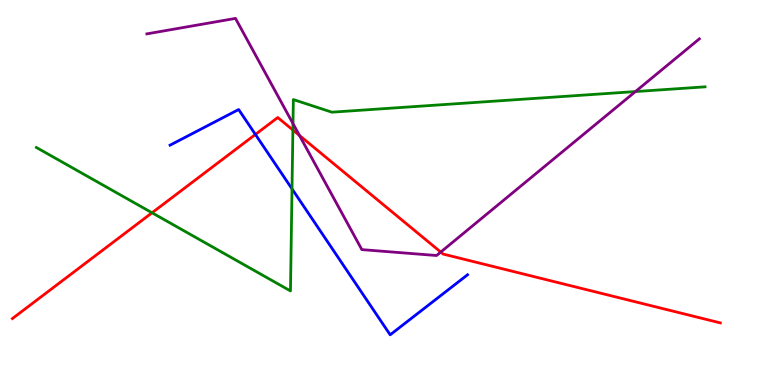[{'lines': ['blue', 'red'], 'intersections': [{'x': 3.3, 'y': 6.51}]}, {'lines': ['green', 'red'], 'intersections': [{'x': 1.96, 'y': 4.47}, {'x': 3.78, 'y': 6.62}]}, {'lines': ['purple', 'red'], 'intersections': [{'x': 3.86, 'y': 6.48}, {'x': 5.69, 'y': 3.45}]}, {'lines': ['blue', 'green'], 'intersections': [{'x': 3.77, 'y': 5.09}]}, {'lines': ['blue', 'purple'], 'intersections': []}, {'lines': ['green', 'purple'], 'intersections': [{'x': 3.78, 'y': 6.79}, {'x': 8.2, 'y': 7.62}]}]